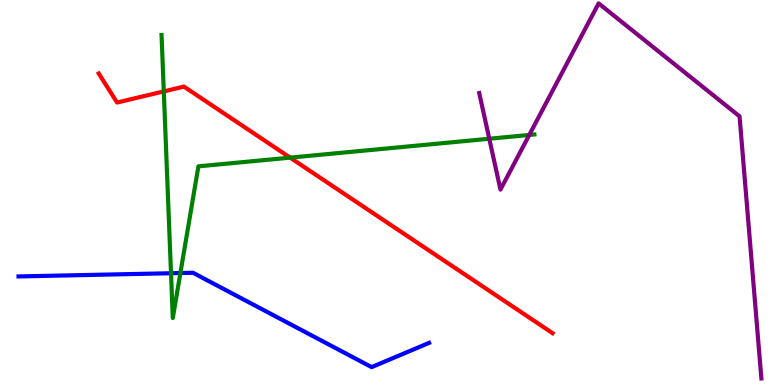[{'lines': ['blue', 'red'], 'intersections': []}, {'lines': ['green', 'red'], 'intersections': [{'x': 2.11, 'y': 7.63}, {'x': 3.74, 'y': 5.91}]}, {'lines': ['purple', 'red'], 'intersections': []}, {'lines': ['blue', 'green'], 'intersections': [{'x': 2.21, 'y': 2.9}, {'x': 2.33, 'y': 2.91}]}, {'lines': ['blue', 'purple'], 'intersections': []}, {'lines': ['green', 'purple'], 'intersections': [{'x': 6.31, 'y': 6.4}, {'x': 6.83, 'y': 6.49}]}]